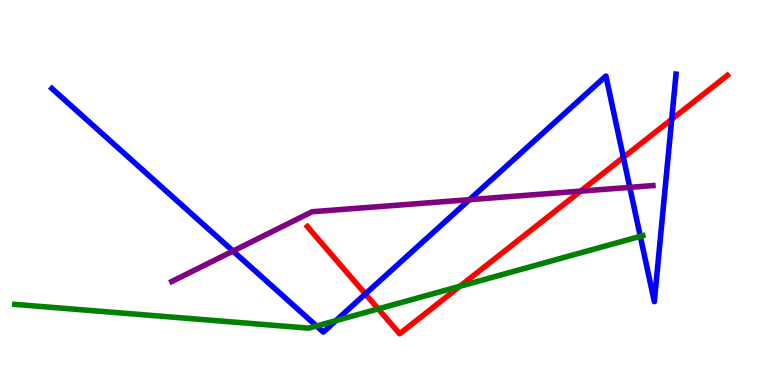[{'lines': ['blue', 'red'], 'intersections': [{'x': 4.71, 'y': 2.36}, {'x': 8.04, 'y': 5.91}, {'x': 8.67, 'y': 6.9}]}, {'lines': ['green', 'red'], 'intersections': [{'x': 4.88, 'y': 1.98}, {'x': 5.93, 'y': 2.56}]}, {'lines': ['purple', 'red'], 'intersections': [{'x': 7.49, 'y': 5.04}]}, {'lines': ['blue', 'green'], 'intersections': [{'x': 4.08, 'y': 1.53}, {'x': 4.33, 'y': 1.67}, {'x': 8.26, 'y': 3.86}]}, {'lines': ['blue', 'purple'], 'intersections': [{'x': 3.01, 'y': 3.48}, {'x': 6.06, 'y': 4.81}, {'x': 8.13, 'y': 5.13}]}, {'lines': ['green', 'purple'], 'intersections': []}]